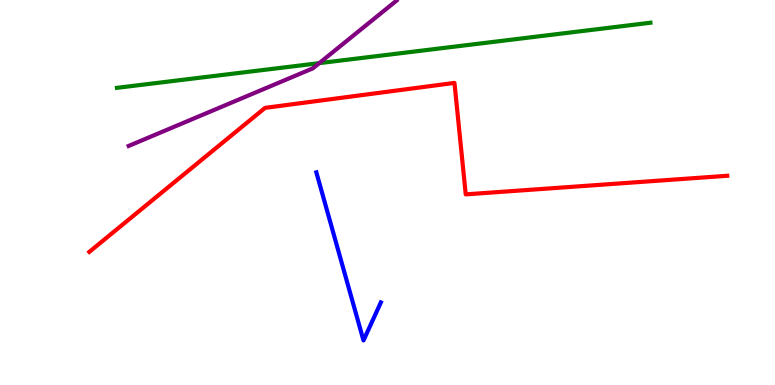[{'lines': ['blue', 'red'], 'intersections': []}, {'lines': ['green', 'red'], 'intersections': []}, {'lines': ['purple', 'red'], 'intersections': []}, {'lines': ['blue', 'green'], 'intersections': []}, {'lines': ['blue', 'purple'], 'intersections': []}, {'lines': ['green', 'purple'], 'intersections': [{'x': 4.12, 'y': 8.36}]}]